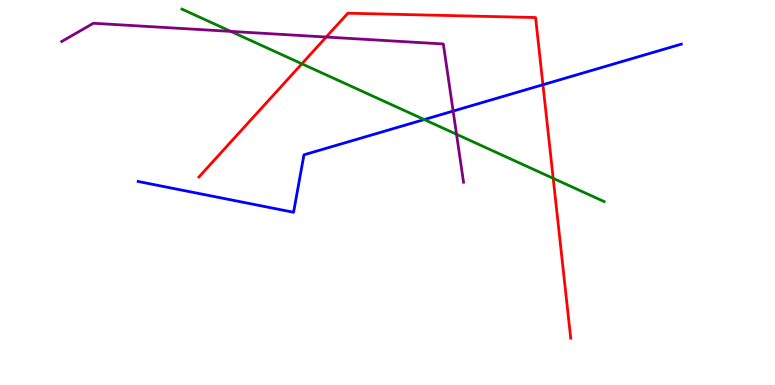[{'lines': ['blue', 'red'], 'intersections': [{'x': 7.01, 'y': 7.8}]}, {'lines': ['green', 'red'], 'intersections': [{'x': 3.9, 'y': 8.34}, {'x': 7.14, 'y': 5.37}]}, {'lines': ['purple', 'red'], 'intersections': [{'x': 4.21, 'y': 9.04}]}, {'lines': ['blue', 'green'], 'intersections': [{'x': 5.47, 'y': 6.89}]}, {'lines': ['blue', 'purple'], 'intersections': [{'x': 5.85, 'y': 7.11}]}, {'lines': ['green', 'purple'], 'intersections': [{'x': 2.98, 'y': 9.18}, {'x': 5.89, 'y': 6.51}]}]